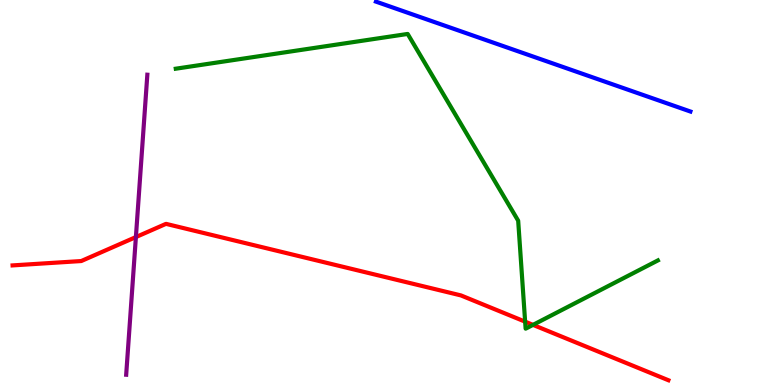[{'lines': ['blue', 'red'], 'intersections': []}, {'lines': ['green', 'red'], 'intersections': [{'x': 6.78, 'y': 1.65}, {'x': 6.88, 'y': 1.56}]}, {'lines': ['purple', 'red'], 'intersections': [{'x': 1.75, 'y': 3.84}]}, {'lines': ['blue', 'green'], 'intersections': []}, {'lines': ['blue', 'purple'], 'intersections': []}, {'lines': ['green', 'purple'], 'intersections': []}]